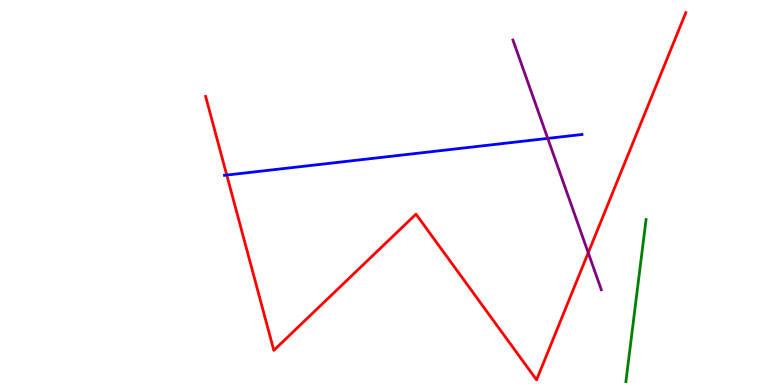[{'lines': ['blue', 'red'], 'intersections': [{'x': 2.93, 'y': 5.45}]}, {'lines': ['green', 'red'], 'intersections': []}, {'lines': ['purple', 'red'], 'intersections': [{'x': 7.59, 'y': 3.43}]}, {'lines': ['blue', 'green'], 'intersections': []}, {'lines': ['blue', 'purple'], 'intersections': [{'x': 7.07, 'y': 6.41}]}, {'lines': ['green', 'purple'], 'intersections': []}]